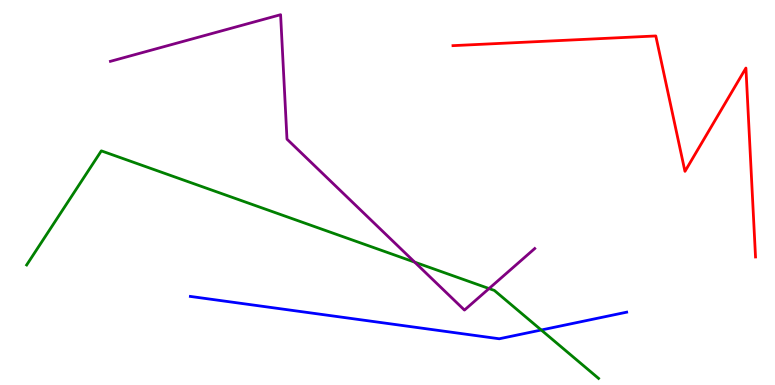[{'lines': ['blue', 'red'], 'intersections': []}, {'lines': ['green', 'red'], 'intersections': []}, {'lines': ['purple', 'red'], 'intersections': []}, {'lines': ['blue', 'green'], 'intersections': [{'x': 6.98, 'y': 1.43}]}, {'lines': ['blue', 'purple'], 'intersections': []}, {'lines': ['green', 'purple'], 'intersections': [{'x': 5.35, 'y': 3.19}, {'x': 6.31, 'y': 2.51}]}]